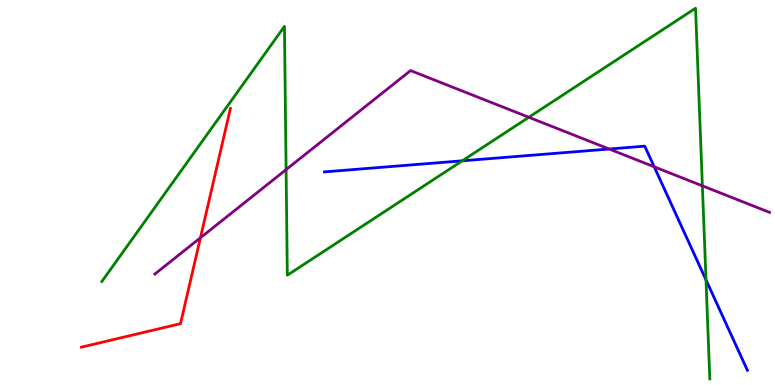[{'lines': ['blue', 'red'], 'intersections': []}, {'lines': ['green', 'red'], 'intersections': []}, {'lines': ['purple', 'red'], 'intersections': [{'x': 2.59, 'y': 3.82}]}, {'lines': ['blue', 'green'], 'intersections': [{'x': 5.96, 'y': 5.82}, {'x': 9.11, 'y': 2.73}]}, {'lines': ['blue', 'purple'], 'intersections': [{'x': 7.86, 'y': 6.13}, {'x': 8.44, 'y': 5.67}]}, {'lines': ['green', 'purple'], 'intersections': [{'x': 3.69, 'y': 5.59}, {'x': 6.82, 'y': 6.95}, {'x': 9.06, 'y': 5.17}]}]